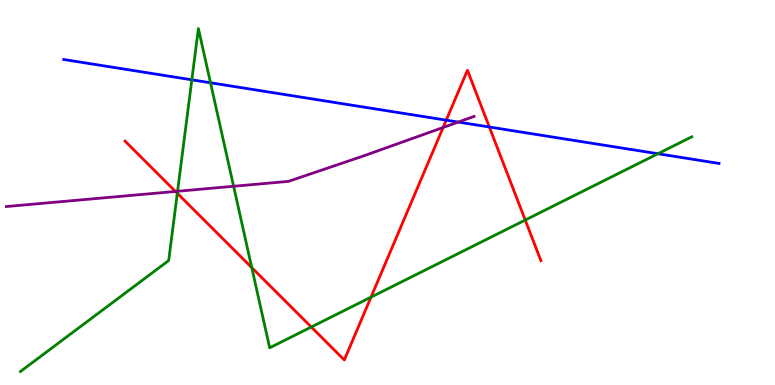[{'lines': ['blue', 'red'], 'intersections': [{'x': 5.76, 'y': 6.88}, {'x': 6.31, 'y': 6.7}]}, {'lines': ['green', 'red'], 'intersections': [{'x': 2.29, 'y': 4.98}, {'x': 3.25, 'y': 3.05}, {'x': 4.02, 'y': 1.51}, {'x': 4.79, 'y': 2.28}, {'x': 6.78, 'y': 4.28}]}, {'lines': ['purple', 'red'], 'intersections': [{'x': 2.26, 'y': 5.03}, {'x': 5.72, 'y': 6.69}]}, {'lines': ['blue', 'green'], 'intersections': [{'x': 2.48, 'y': 7.93}, {'x': 2.72, 'y': 7.85}, {'x': 8.49, 'y': 6.01}]}, {'lines': ['blue', 'purple'], 'intersections': [{'x': 5.91, 'y': 6.83}]}, {'lines': ['green', 'purple'], 'intersections': [{'x': 2.29, 'y': 5.03}, {'x': 3.01, 'y': 5.16}]}]